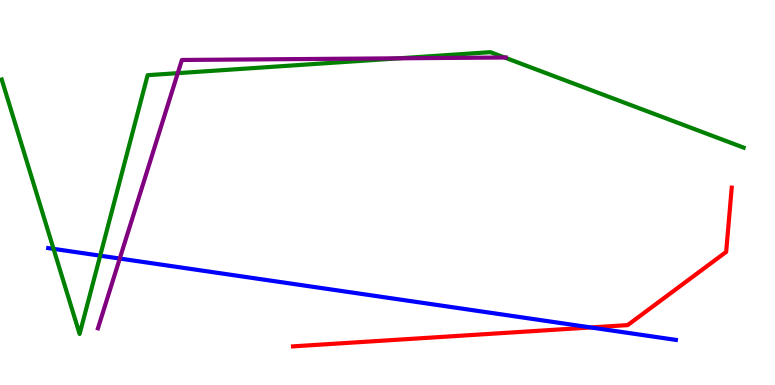[{'lines': ['blue', 'red'], 'intersections': [{'x': 7.62, 'y': 1.49}]}, {'lines': ['green', 'red'], 'intersections': []}, {'lines': ['purple', 'red'], 'intersections': []}, {'lines': ['blue', 'green'], 'intersections': [{'x': 0.691, 'y': 3.54}, {'x': 1.29, 'y': 3.36}]}, {'lines': ['blue', 'purple'], 'intersections': [{'x': 1.55, 'y': 3.28}]}, {'lines': ['green', 'purple'], 'intersections': [{'x': 2.29, 'y': 8.1}, {'x': 5.15, 'y': 8.49}, {'x': 6.51, 'y': 8.51}]}]